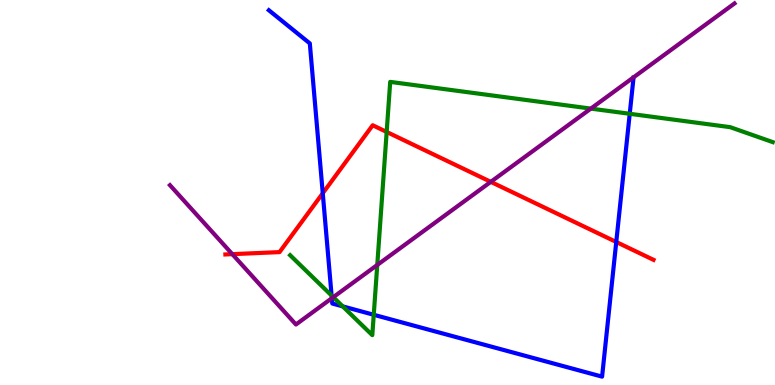[{'lines': ['blue', 'red'], 'intersections': [{'x': 4.16, 'y': 4.98}, {'x': 7.95, 'y': 3.71}]}, {'lines': ['green', 'red'], 'intersections': [{'x': 4.99, 'y': 6.57}]}, {'lines': ['purple', 'red'], 'intersections': [{'x': 3.0, 'y': 3.4}, {'x': 6.33, 'y': 5.28}]}, {'lines': ['blue', 'green'], 'intersections': [{'x': 4.28, 'y': 2.32}, {'x': 4.42, 'y': 2.04}, {'x': 4.82, 'y': 1.82}, {'x': 8.13, 'y': 7.04}]}, {'lines': ['blue', 'purple'], 'intersections': [{'x': 4.28, 'y': 2.25}]}, {'lines': ['green', 'purple'], 'intersections': [{'x': 4.3, 'y': 2.28}, {'x': 4.87, 'y': 3.12}, {'x': 7.62, 'y': 7.18}]}]